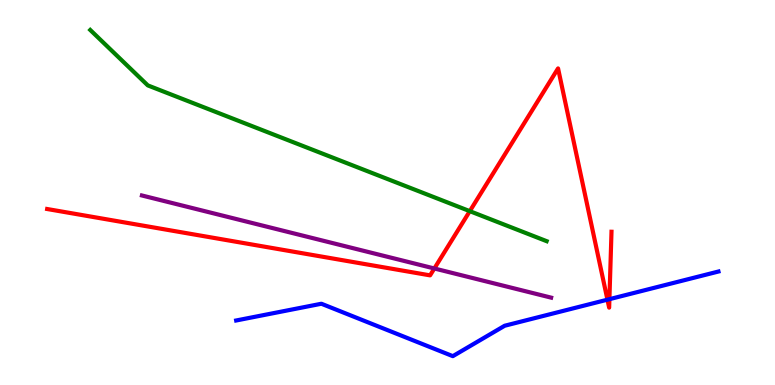[{'lines': ['blue', 'red'], 'intersections': [{'x': 7.84, 'y': 2.22}, {'x': 7.86, 'y': 2.23}]}, {'lines': ['green', 'red'], 'intersections': [{'x': 6.06, 'y': 4.52}]}, {'lines': ['purple', 'red'], 'intersections': [{'x': 5.6, 'y': 3.03}]}, {'lines': ['blue', 'green'], 'intersections': []}, {'lines': ['blue', 'purple'], 'intersections': []}, {'lines': ['green', 'purple'], 'intersections': []}]